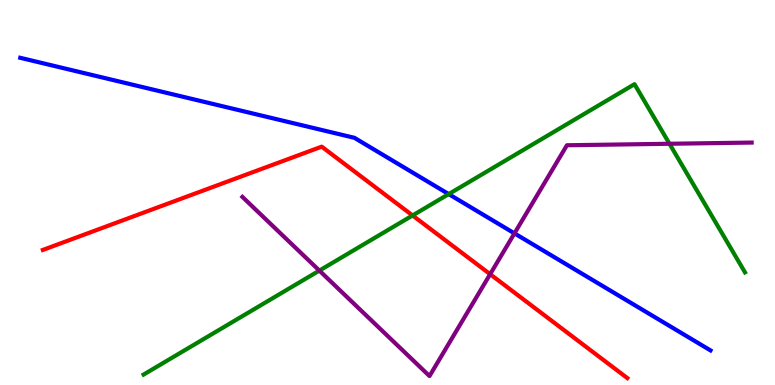[{'lines': ['blue', 'red'], 'intersections': []}, {'lines': ['green', 'red'], 'intersections': [{'x': 5.32, 'y': 4.4}]}, {'lines': ['purple', 'red'], 'intersections': [{'x': 6.32, 'y': 2.88}]}, {'lines': ['blue', 'green'], 'intersections': [{'x': 5.79, 'y': 4.96}]}, {'lines': ['blue', 'purple'], 'intersections': [{'x': 6.64, 'y': 3.94}]}, {'lines': ['green', 'purple'], 'intersections': [{'x': 4.12, 'y': 2.97}, {'x': 8.64, 'y': 6.27}]}]